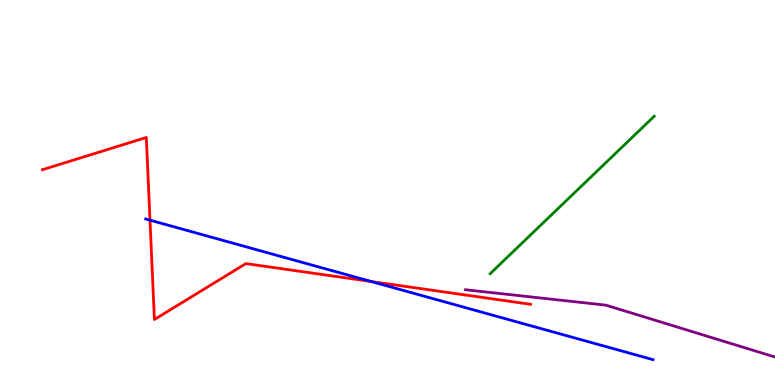[{'lines': ['blue', 'red'], 'intersections': [{'x': 1.94, 'y': 4.28}, {'x': 4.79, 'y': 2.69}]}, {'lines': ['green', 'red'], 'intersections': []}, {'lines': ['purple', 'red'], 'intersections': []}, {'lines': ['blue', 'green'], 'intersections': []}, {'lines': ['blue', 'purple'], 'intersections': []}, {'lines': ['green', 'purple'], 'intersections': []}]